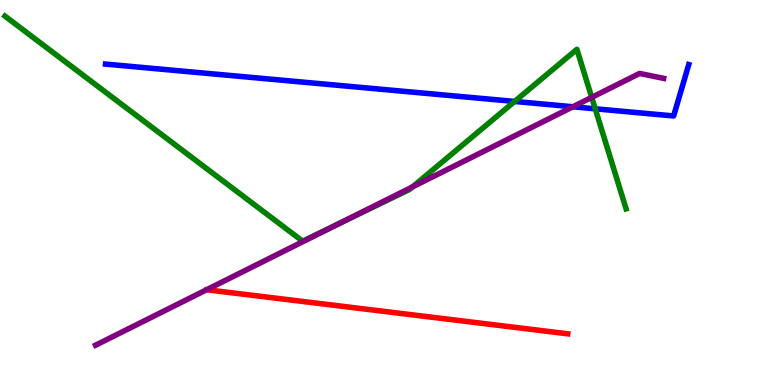[{'lines': ['blue', 'red'], 'intersections': []}, {'lines': ['green', 'red'], 'intersections': []}, {'lines': ['purple', 'red'], 'intersections': []}, {'lines': ['blue', 'green'], 'intersections': [{'x': 6.64, 'y': 7.37}, {'x': 7.68, 'y': 7.17}]}, {'lines': ['blue', 'purple'], 'intersections': [{'x': 7.39, 'y': 7.23}]}, {'lines': ['green', 'purple'], 'intersections': [{'x': 4.37, 'y': 4.18}, {'x': 5.32, 'y': 5.15}, {'x': 7.63, 'y': 7.47}]}]